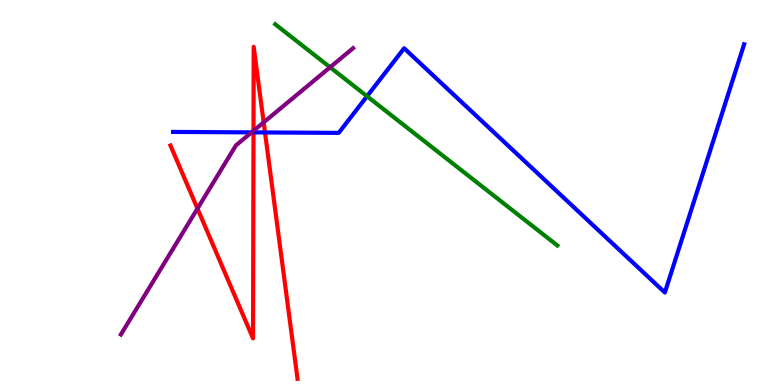[{'lines': ['blue', 'red'], 'intersections': [{'x': 3.27, 'y': 6.56}, {'x': 3.42, 'y': 6.56}]}, {'lines': ['green', 'red'], 'intersections': []}, {'lines': ['purple', 'red'], 'intersections': [{'x': 2.55, 'y': 4.58}, {'x': 3.27, 'y': 6.6}, {'x': 3.4, 'y': 6.82}]}, {'lines': ['blue', 'green'], 'intersections': [{'x': 4.74, 'y': 7.5}]}, {'lines': ['blue', 'purple'], 'intersections': [{'x': 3.25, 'y': 6.56}]}, {'lines': ['green', 'purple'], 'intersections': [{'x': 4.26, 'y': 8.25}]}]